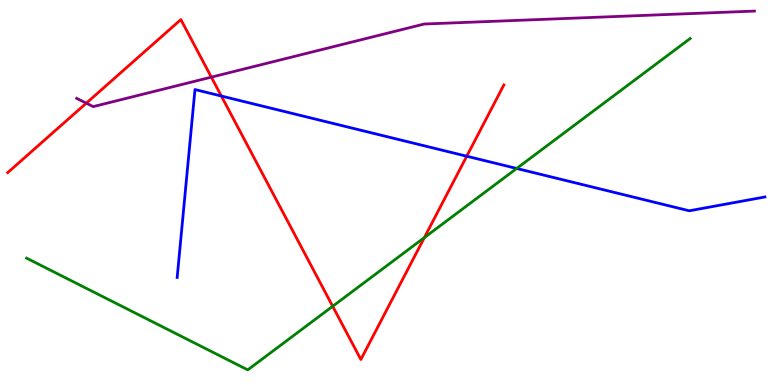[{'lines': ['blue', 'red'], 'intersections': [{'x': 2.86, 'y': 7.51}, {'x': 6.02, 'y': 5.94}]}, {'lines': ['green', 'red'], 'intersections': [{'x': 4.29, 'y': 2.04}, {'x': 5.48, 'y': 3.83}]}, {'lines': ['purple', 'red'], 'intersections': [{'x': 1.11, 'y': 7.32}, {'x': 2.73, 'y': 8.0}]}, {'lines': ['blue', 'green'], 'intersections': [{'x': 6.67, 'y': 5.62}]}, {'lines': ['blue', 'purple'], 'intersections': []}, {'lines': ['green', 'purple'], 'intersections': []}]